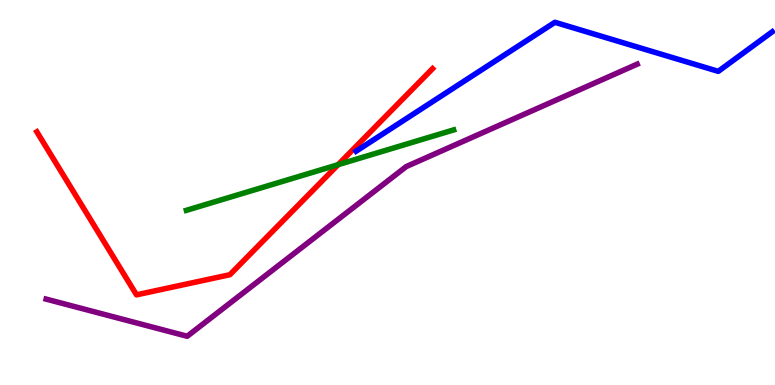[{'lines': ['blue', 'red'], 'intersections': []}, {'lines': ['green', 'red'], 'intersections': [{'x': 4.36, 'y': 5.72}]}, {'lines': ['purple', 'red'], 'intersections': []}, {'lines': ['blue', 'green'], 'intersections': []}, {'lines': ['blue', 'purple'], 'intersections': []}, {'lines': ['green', 'purple'], 'intersections': []}]